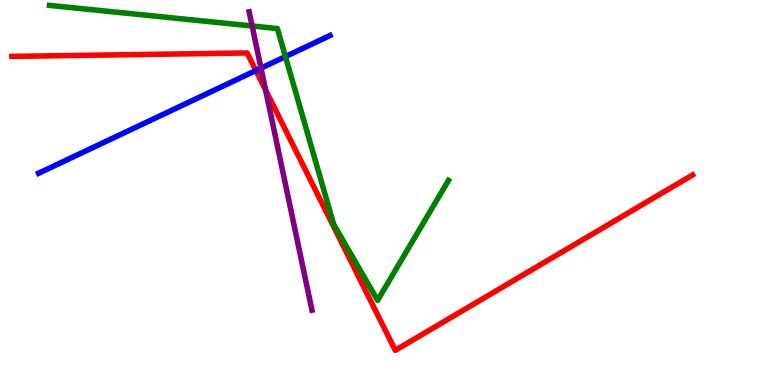[{'lines': ['blue', 'red'], 'intersections': [{'x': 3.3, 'y': 8.17}]}, {'lines': ['green', 'red'], 'intersections': []}, {'lines': ['purple', 'red'], 'intersections': [{'x': 3.43, 'y': 7.66}]}, {'lines': ['blue', 'green'], 'intersections': [{'x': 3.68, 'y': 8.53}]}, {'lines': ['blue', 'purple'], 'intersections': [{'x': 3.37, 'y': 8.23}]}, {'lines': ['green', 'purple'], 'intersections': [{'x': 3.25, 'y': 9.33}]}]